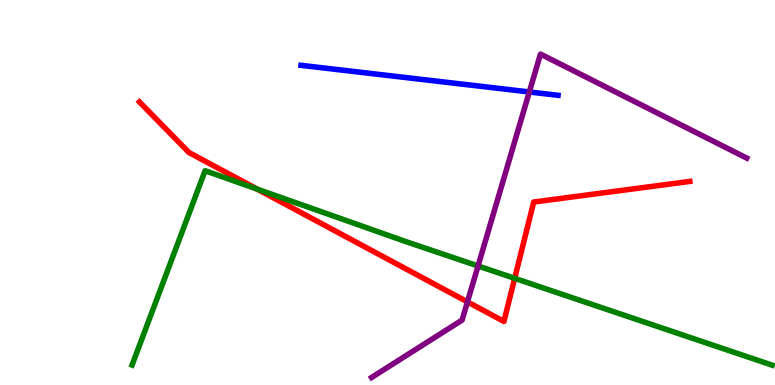[{'lines': ['blue', 'red'], 'intersections': []}, {'lines': ['green', 'red'], 'intersections': [{'x': 3.32, 'y': 5.09}, {'x': 6.64, 'y': 2.77}]}, {'lines': ['purple', 'red'], 'intersections': [{'x': 6.03, 'y': 2.16}]}, {'lines': ['blue', 'green'], 'intersections': []}, {'lines': ['blue', 'purple'], 'intersections': [{'x': 6.83, 'y': 7.61}]}, {'lines': ['green', 'purple'], 'intersections': [{'x': 6.17, 'y': 3.09}]}]